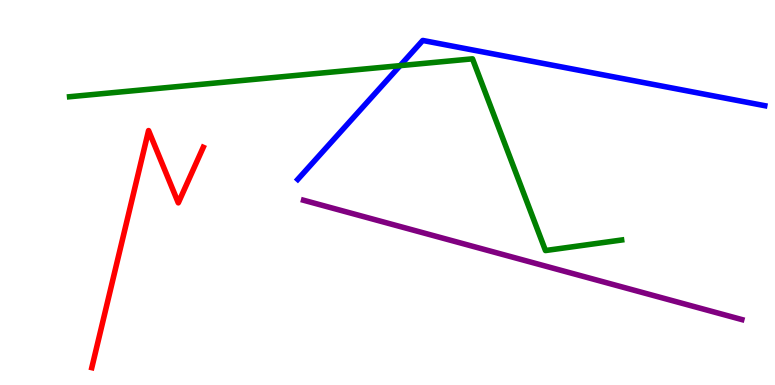[{'lines': ['blue', 'red'], 'intersections': []}, {'lines': ['green', 'red'], 'intersections': []}, {'lines': ['purple', 'red'], 'intersections': []}, {'lines': ['blue', 'green'], 'intersections': [{'x': 5.16, 'y': 8.3}]}, {'lines': ['blue', 'purple'], 'intersections': []}, {'lines': ['green', 'purple'], 'intersections': []}]